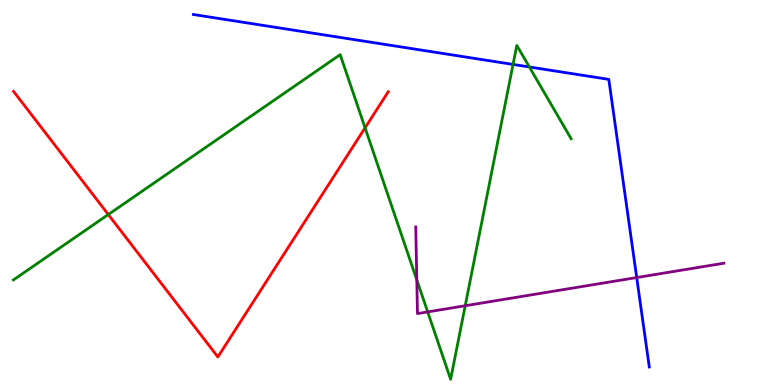[{'lines': ['blue', 'red'], 'intersections': []}, {'lines': ['green', 'red'], 'intersections': [{'x': 1.4, 'y': 4.43}, {'x': 4.71, 'y': 6.68}]}, {'lines': ['purple', 'red'], 'intersections': []}, {'lines': ['blue', 'green'], 'intersections': [{'x': 6.62, 'y': 8.33}, {'x': 6.83, 'y': 8.26}]}, {'lines': ['blue', 'purple'], 'intersections': [{'x': 8.22, 'y': 2.79}]}, {'lines': ['green', 'purple'], 'intersections': [{'x': 5.38, 'y': 2.73}, {'x': 5.52, 'y': 1.9}, {'x': 6.0, 'y': 2.06}]}]